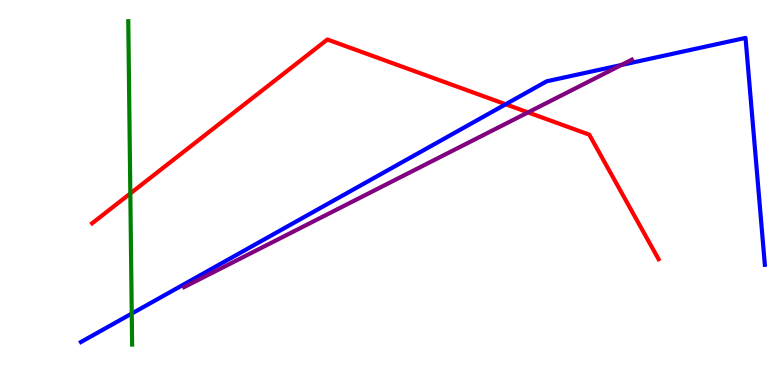[{'lines': ['blue', 'red'], 'intersections': [{'x': 6.52, 'y': 7.29}]}, {'lines': ['green', 'red'], 'intersections': [{'x': 1.68, 'y': 4.98}]}, {'lines': ['purple', 'red'], 'intersections': [{'x': 6.81, 'y': 7.08}]}, {'lines': ['blue', 'green'], 'intersections': [{'x': 1.7, 'y': 1.86}]}, {'lines': ['blue', 'purple'], 'intersections': [{'x': 8.02, 'y': 8.31}]}, {'lines': ['green', 'purple'], 'intersections': []}]